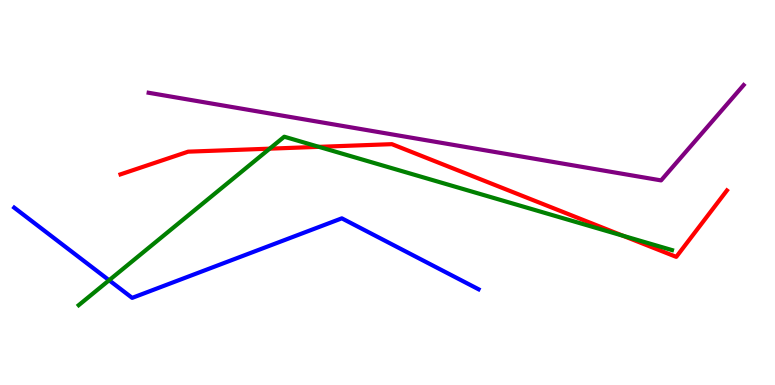[{'lines': ['blue', 'red'], 'intersections': []}, {'lines': ['green', 'red'], 'intersections': [{'x': 3.48, 'y': 6.14}, {'x': 4.12, 'y': 6.19}, {'x': 8.04, 'y': 3.88}]}, {'lines': ['purple', 'red'], 'intersections': []}, {'lines': ['blue', 'green'], 'intersections': [{'x': 1.41, 'y': 2.72}]}, {'lines': ['blue', 'purple'], 'intersections': []}, {'lines': ['green', 'purple'], 'intersections': []}]